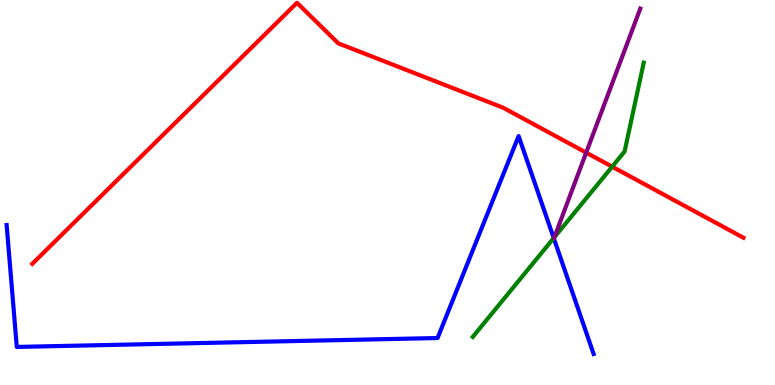[{'lines': ['blue', 'red'], 'intersections': []}, {'lines': ['green', 'red'], 'intersections': [{'x': 7.9, 'y': 5.67}]}, {'lines': ['purple', 'red'], 'intersections': [{'x': 7.56, 'y': 6.04}]}, {'lines': ['blue', 'green'], 'intersections': [{'x': 7.14, 'y': 3.82}]}, {'lines': ['blue', 'purple'], 'intersections': []}, {'lines': ['green', 'purple'], 'intersections': [{'x': 7.15, 'y': 3.84}]}]